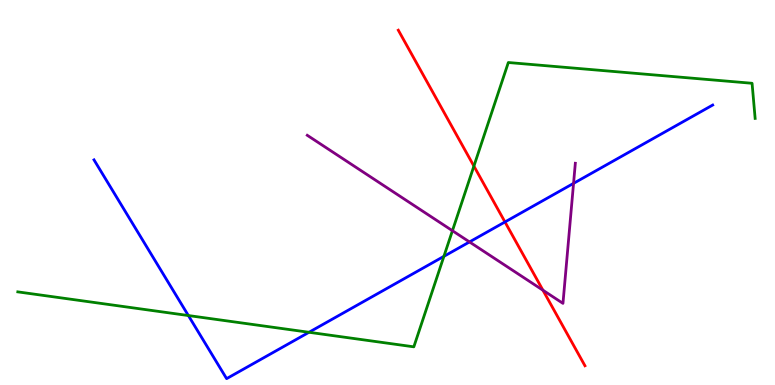[{'lines': ['blue', 'red'], 'intersections': [{'x': 6.52, 'y': 4.23}]}, {'lines': ['green', 'red'], 'intersections': [{'x': 6.11, 'y': 5.69}]}, {'lines': ['purple', 'red'], 'intersections': [{'x': 7.01, 'y': 2.46}]}, {'lines': ['blue', 'green'], 'intersections': [{'x': 2.43, 'y': 1.8}, {'x': 3.99, 'y': 1.37}, {'x': 5.73, 'y': 3.34}]}, {'lines': ['blue', 'purple'], 'intersections': [{'x': 6.06, 'y': 3.72}, {'x': 7.4, 'y': 5.24}]}, {'lines': ['green', 'purple'], 'intersections': [{'x': 5.84, 'y': 4.01}]}]